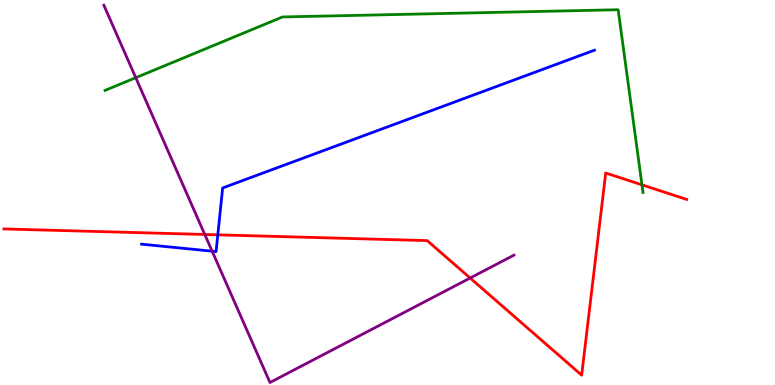[{'lines': ['blue', 'red'], 'intersections': [{'x': 2.81, 'y': 3.9}]}, {'lines': ['green', 'red'], 'intersections': [{'x': 8.28, 'y': 5.2}]}, {'lines': ['purple', 'red'], 'intersections': [{'x': 2.64, 'y': 3.91}, {'x': 6.07, 'y': 2.78}]}, {'lines': ['blue', 'green'], 'intersections': []}, {'lines': ['blue', 'purple'], 'intersections': [{'x': 2.74, 'y': 3.48}]}, {'lines': ['green', 'purple'], 'intersections': [{'x': 1.75, 'y': 7.98}]}]